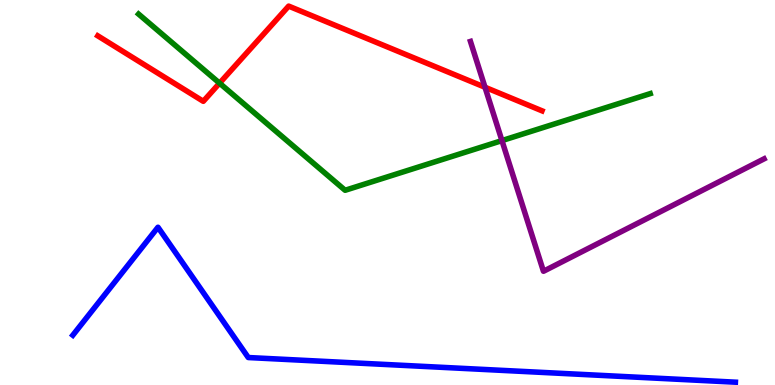[{'lines': ['blue', 'red'], 'intersections': []}, {'lines': ['green', 'red'], 'intersections': [{'x': 2.83, 'y': 7.84}]}, {'lines': ['purple', 'red'], 'intersections': [{'x': 6.26, 'y': 7.73}]}, {'lines': ['blue', 'green'], 'intersections': []}, {'lines': ['blue', 'purple'], 'intersections': []}, {'lines': ['green', 'purple'], 'intersections': [{'x': 6.48, 'y': 6.35}]}]